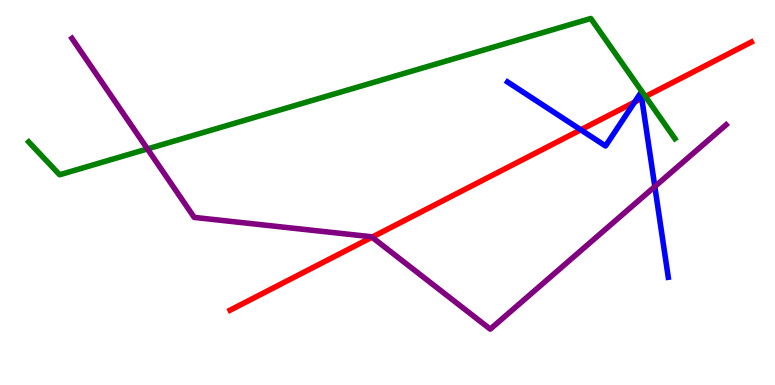[{'lines': ['blue', 'red'], 'intersections': [{'x': 7.49, 'y': 6.63}, {'x': 8.19, 'y': 7.35}, {'x': 8.28, 'y': 7.44}]}, {'lines': ['green', 'red'], 'intersections': [{'x': 8.33, 'y': 7.49}]}, {'lines': ['purple', 'red'], 'intersections': [{'x': 4.8, 'y': 3.84}]}, {'lines': ['blue', 'green'], 'intersections': []}, {'lines': ['blue', 'purple'], 'intersections': [{'x': 8.45, 'y': 5.15}]}, {'lines': ['green', 'purple'], 'intersections': [{'x': 1.9, 'y': 6.13}]}]